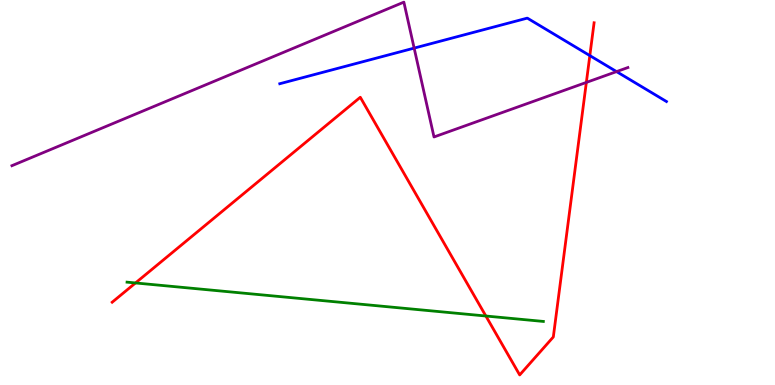[{'lines': ['blue', 'red'], 'intersections': [{'x': 7.61, 'y': 8.56}]}, {'lines': ['green', 'red'], 'intersections': [{'x': 1.75, 'y': 2.65}, {'x': 6.27, 'y': 1.79}]}, {'lines': ['purple', 'red'], 'intersections': [{'x': 7.57, 'y': 7.86}]}, {'lines': ['blue', 'green'], 'intersections': []}, {'lines': ['blue', 'purple'], 'intersections': [{'x': 5.34, 'y': 8.75}, {'x': 7.96, 'y': 8.14}]}, {'lines': ['green', 'purple'], 'intersections': []}]